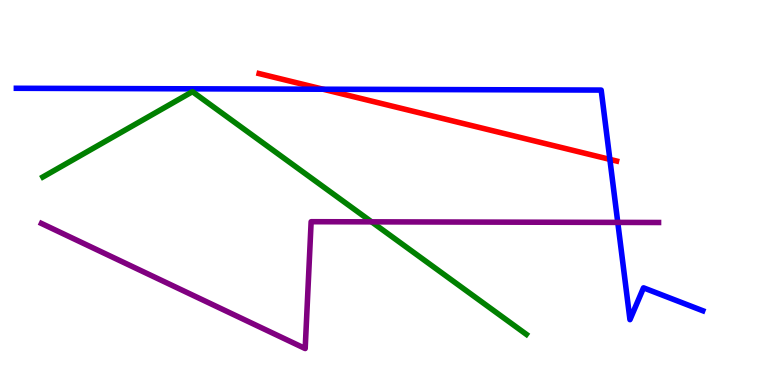[{'lines': ['blue', 'red'], 'intersections': [{'x': 4.17, 'y': 7.68}, {'x': 7.87, 'y': 5.86}]}, {'lines': ['green', 'red'], 'intersections': []}, {'lines': ['purple', 'red'], 'intersections': []}, {'lines': ['blue', 'green'], 'intersections': []}, {'lines': ['blue', 'purple'], 'intersections': [{'x': 7.97, 'y': 4.22}]}, {'lines': ['green', 'purple'], 'intersections': [{'x': 4.79, 'y': 4.24}]}]